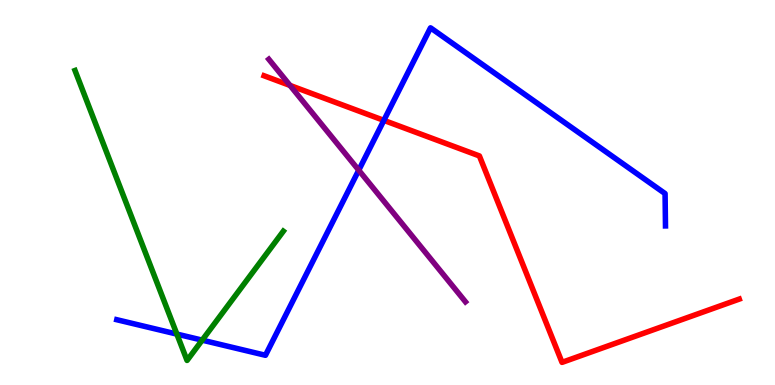[{'lines': ['blue', 'red'], 'intersections': [{'x': 4.95, 'y': 6.87}]}, {'lines': ['green', 'red'], 'intersections': []}, {'lines': ['purple', 'red'], 'intersections': [{'x': 3.74, 'y': 7.78}]}, {'lines': ['blue', 'green'], 'intersections': [{'x': 2.28, 'y': 1.32}, {'x': 2.61, 'y': 1.17}]}, {'lines': ['blue', 'purple'], 'intersections': [{'x': 4.63, 'y': 5.58}]}, {'lines': ['green', 'purple'], 'intersections': []}]